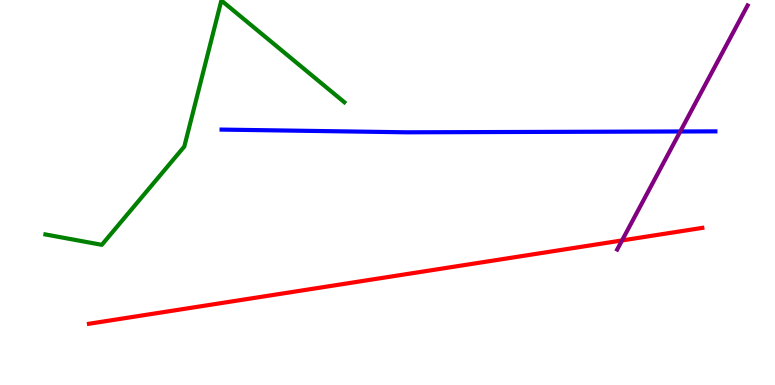[{'lines': ['blue', 'red'], 'intersections': []}, {'lines': ['green', 'red'], 'intersections': []}, {'lines': ['purple', 'red'], 'intersections': [{'x': 8.03, 'y': 3.76}]}, {'lines': ['blue', 'green'], 'intersections': []}, {'lines': ['blue', 'purple'], 'intersections': [{'x': 8.78, 'y': 6.58}]}, {'lines': ['green', 'purple'], 'intersections': []}]